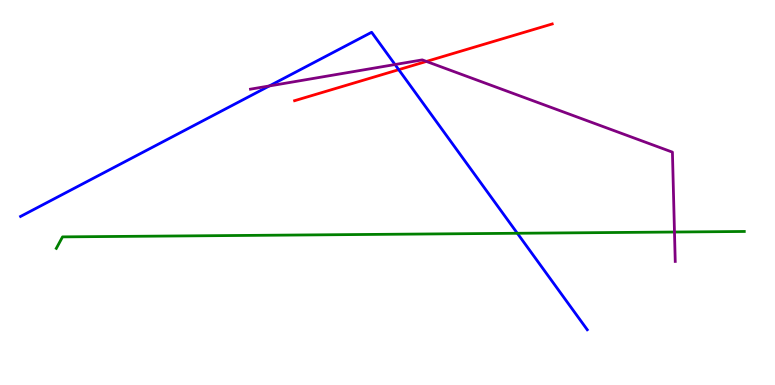[{'lines': ['blue', 'red'], 'intersections': [{'x': 5.15, 'y': 8.19}]}, {'lines': ['green', 'red'], 'intersections': []}, {'lines': ['purple', 'red'], 'intersections': [{'x': 5.5, 'y': 8.4}]}, {'lines': ['blue', 'green'], 'intersections': [{'x': 6.68, 'y': 3.94}]}, {'lines': ['blue', 'purple'], 'intersections': [{'x': 3.47, 'y': 7.77}, {'x': 5.1, 'y': 8.32}]}, {'lines': ['green', 'purple'], 'intersections': [{'x': 8.7, 'y': 3.97}]}]